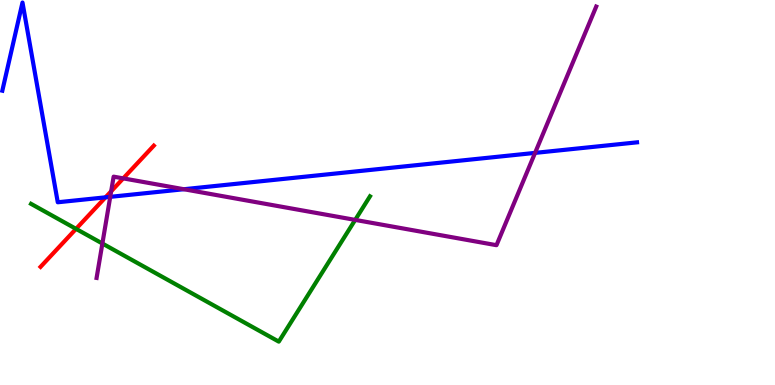[{'lines': ['blue', 'red'], 'intersections': [{'x': 1.36, 'y': 4.87}]}, {'lines': ['green', 'red'], 'intersections': [{'x': 0.981, 'y': 4.06}]}, {'lines': ['purple', 'red'], 'intersections': [{'x': 1.43, 'y': 5.03}, {'x': 1.59, 'y': 5.37}]}, {'lines': ['blue', 'green'], 'intersections': []}, {'lines': ['blue', 'purple'], 'intersections': [{'x': 1.42, 'y': 4.89}, {'x': 2.37, 'y': 5.08}, {'x': 6.9, 'y': 6.03}]}, {'lines': ['green', 'purple'], 'intersections': [{'x': 1.32, 'y': 3.67}, {'x': 4.58, 'y': 4.29}]}]